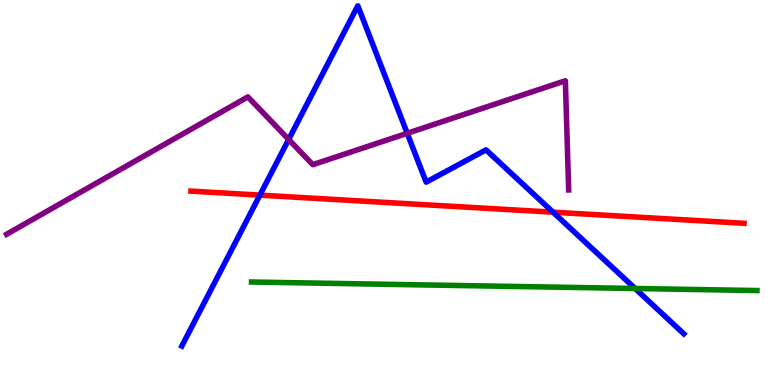[{'lines': ['blue', 'red'], 'intersections': [{'x': 3.35, 'y': 4.93}, {'x': 7.14, 'y': 4.49}]}, {'lines': ['green', 'red'], 'intersections': []}, {'lines': ['purple', 'red'], 'intersections': []}, {'lines': ['blue', 'green'], 'intersections': [{'x': 8.19, 'y': 2.51}]}, {'lines': ['blue', 'purple'], 'intersections': [{'x': 3.72, 'y': 6.38}, {'x': 5.25, 'y': 6.54}]}, {'lines': ['green', 'purple'], 'intersections': []}]